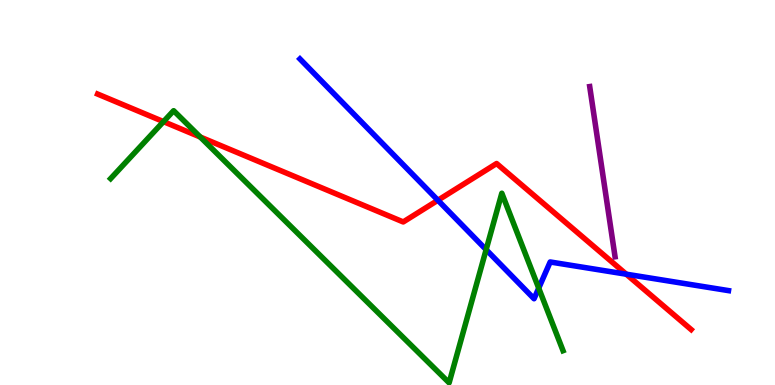[{'lines': ['blue', 'red'], 'intersections': [{'x': 5.65, 'y': 4.8}, {'x': 8.08, 'y': 2.88}]}, {'lines': ['green', 'red'], 'intersections': [{'x': 2.11, 'y': 6.84}, {'x': 2.58, 'y': 6.44}]}, {'lines': ['purple', 'red'], 'intersections': []}, {'lines': ['blue', 'green'], 'intersections': [{'x': 6.27, 'y': 3.52}, {'x': 6.95, 'y': 2.52}]}, {'lines': ['blue', 'purple'], 'intersections': []}, {'lines': ['green', 'purple'], 'intersections': []}]